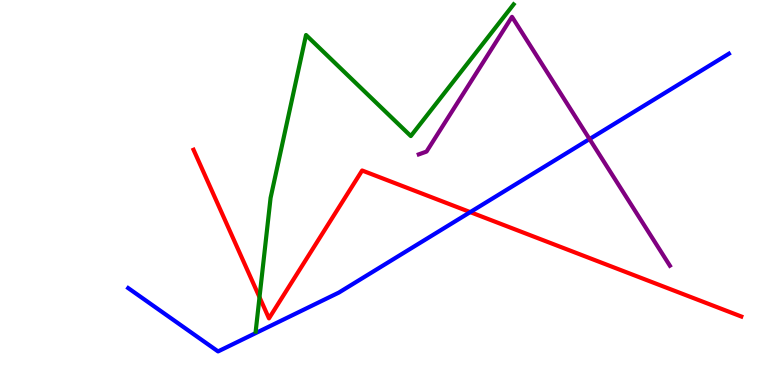[{'lines': ['blue', 'red'], 'intersections': [{'x': 6.07, 'y': 4.49}]}, {'lines': ['green', 'red'], 'intersections': [{'x': 3.35, 'y': 2.28}]}, {'lines': ['purple', 'red'], 'intersections': []}, {'lines': ['blue', 'green'], 'intersections': []}, {'lines': ['blue', 'purple'], 'intersections': [{'x': 7.61, 'y': 6.39}]}, {'lines': ['green', 'purple'], 'intersections': []}]